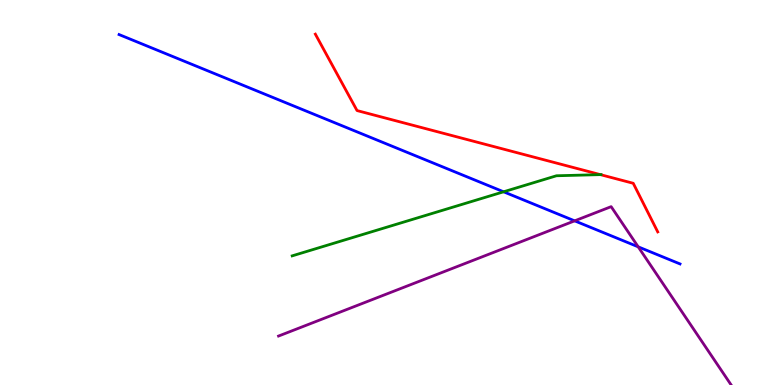[{'lines': ['blue', 'red'], 'intersections': []}, {'lines': ['green', 'red'], 'intersections': [{'x': 7.75, 'y': 5.46}]}, {'lines': ['purple', 'red'], 'intersections': []}, {'lines': ['blue', 'green'], 'intersections': [{'x': 6.5, 'y': 5.02}]}, {'lines': ['blue', 'purple'], 'intersections': [{'x': 7.41, 'y': 4.26}, {'x': 8.23, 'y': 3.59}]}, {'lines': ['green', 'purple'], 'intersections': []}]